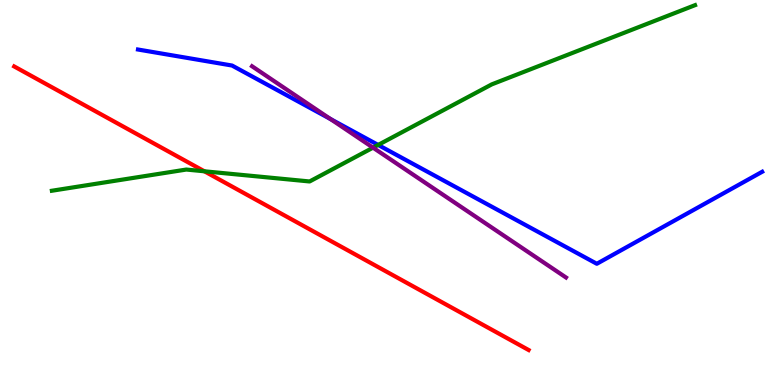[{'lines': ['blue', 'red'], 'intersections': []}, {'lines': ['green', 'red'], 'intersections': [{'x': 2.64, 'y': 5.55}]}, {'lines': ['purple', 'red'], 'intersections': []}, {'lines': ['blue', 'green'], 'intersections': [{'x': 4.88, 'y': 6.24}]}, {'lines': ['blue', 'purple'], 'intersections': [{'x': 4.26, 'y': 6.91}]}, {'lines': ['green', 'purple'], 'intersections': [{'x': 4.81, 'y': 6.16}]}]